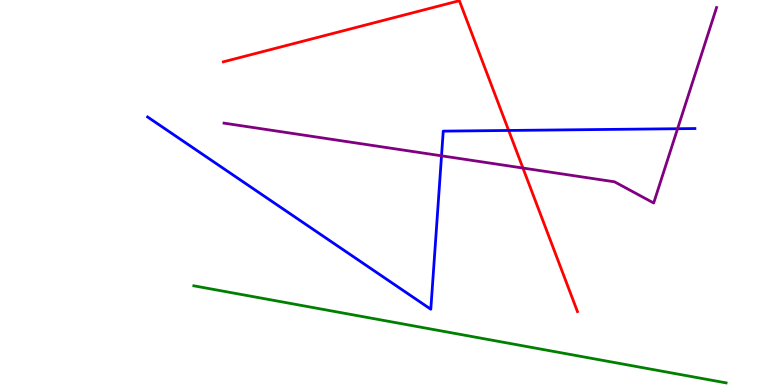[{'lines': ['blue', 'red'], 'intersections': [{'x': 6.56, 'y': 6.61}]}, {'lines': ['green', 'red'], 'intersections': []}, {'lines': ['purple', 'red'], 'intersections': [{'x': 6.75, 'y': 5.64}]}, {'lines': ['blue', 'green'], 'intersections': []}, {'lines': ['blue', 'purple'], 'intersections': [{'x': 5.7, 'y': 5.95}, {'x': 8.74, 'y': 6.66}]}, {'lines': ['green', 'purple'], 'intersections': []}]